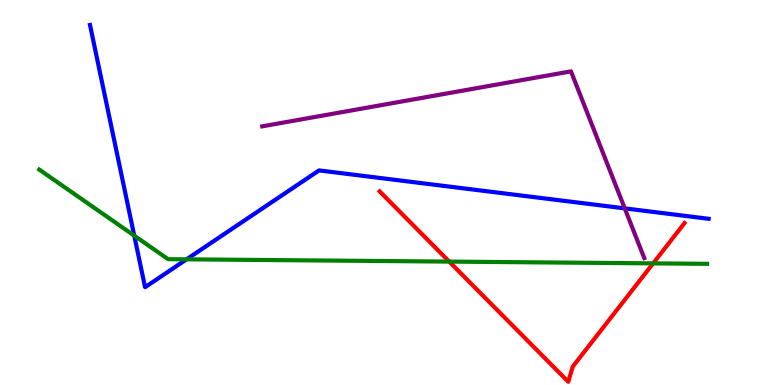[{'lines': ['blue', 'red'], 'intersections': []}, {'lines': ['green', 'red'], 'intersections': [{'x': 5.8, 'y': 3.21}, {'x': 8.43, 'y': 3.16}]}, {'lines': ['purple', 'red'], 'intersections': []}, {'lines': ['blue', 'green'], 'intersections': [{'x': 1.73, 'y': 3.88}, {'x': 2.41, 'y': 3.26}]}, {'lines': ['blue', 'purple'], 'intersections': [{'x': 8.06, 'y': 4.59}]}, {'lines': ['green', 'purple'], 'intersections': []}]